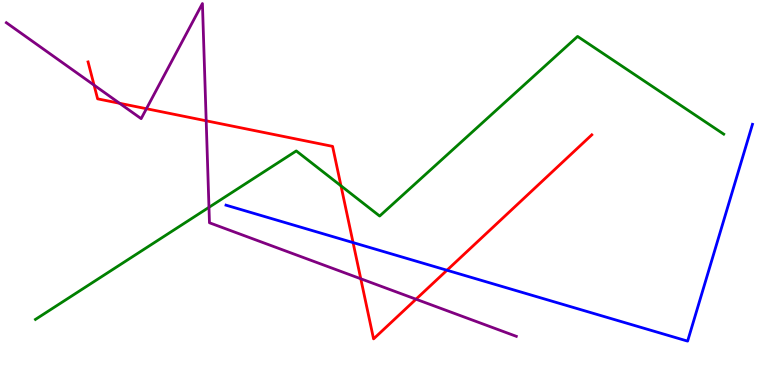[{'lines': ['blue', 'red'], 'intersections': [{'x': 4.56, 'y': 3.7}, {'x': 5.77, 'y': 2.98}]}, {'lines': ['green', 'red'], 'intersections': [{'x': 4.4, 'y': 5.17}]}, {'lines': ['purple', 'red'], 'intersections': [{'x': 1.21, 'y': 7.79}, {'x': 1.54, 'y': 7.32}, {'x': 1.89, 'y': 7.18}, {'x': 2.66, 'y': 6.86}, {'x': 4.66, 'y': 2.76}, {'x': 5.37, 'y': 2.23}]}, {'lines': ['blue', 'green'], 'intersections': []}, {'lines': ['blue', 'purple'], 'intersections': []}, {'lines': ['green', 'purple'], 'intersections': [{'x': 2.7, 'y': 4.61}]}]